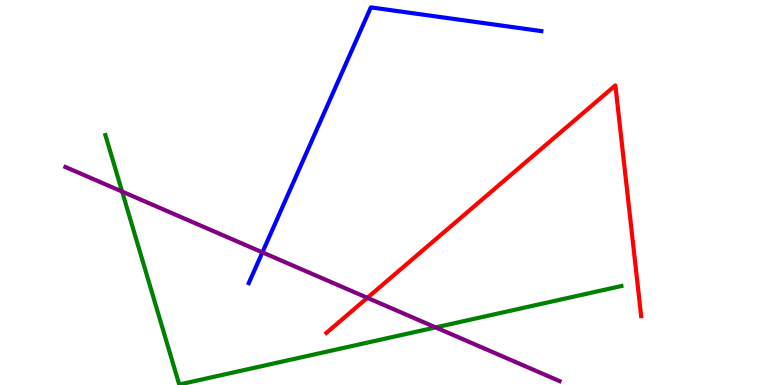[{'lines': ['blue', 'red'], 'intersections': []}, {'lines': ['green', 'red'], 'intersections': []}, {'lines': ['purple', 'red'], 'intersections': [{'x': 4.74, 'y': 2.26}]}, {'lines': ['blue', 'green'], 'intersections': []}, {'lines': ['blue', 'purple'], 'intersections': [{'x': 3.39, 'y': 3.45}]}, {'lines': ['green', 'purple'], 'intersections': [{'x': 1.58, 'y': 5.02}, {'x': 5.62, 'y': 1.5}]}]